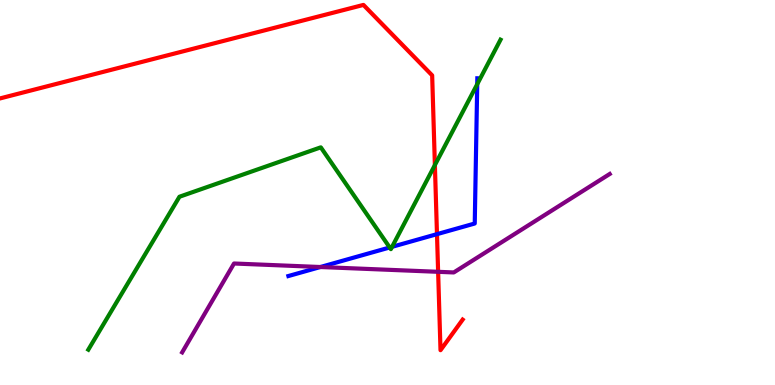[{'lines': ['blue', 'red'], 'intersections': [{'x': 5.64, 'y': 3.92}]}, {'lines': ['green', 'red'], 'intersections': [{'x': 5.61, 'y': 5.71}]}, {'lines': ['purple', 'red'], 'intersections': [{'x': 5.65, 'y': 2.94}]}, {'lines': ['blue', 'green'], 'intersections': [{'x': 5.03, 'y': 3.57}, {'x': 5.06, 'y': 3.59}, {'x': 6.16, 'y': 7.81}]}, {'lines': ['blue', 'purple'], 'intersections': [{'x': 4.13, 'y': 3.06}]}, {'lines': ['green', 'purple'], 'intersections': []}]